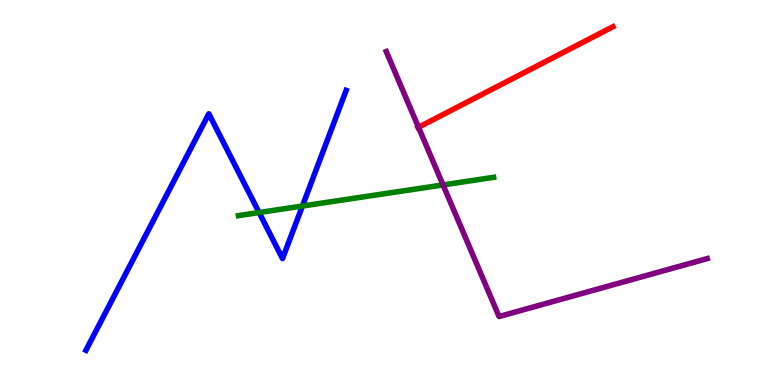[{'lines': ['blue', 'red'], 'intersections': []}, {'lines': ['green', 'red'], 'intersections': []}, {'lines': ['purple', 'red'], 'intersections': [{'x': 5.4, 'y': 6.69}]}, {'lines': ['blue', 'green'], 'intersections': [{'x': 3.34, 'y': 4.48}, {'x': 3.9, 'y': 4.65}]}, {'lines': ['blue', 'purple'], 'intersections': []}, {'lines': ['green', 'purple'], 'intersections': [{'x': 5.72, 'y': 5.2}]}]